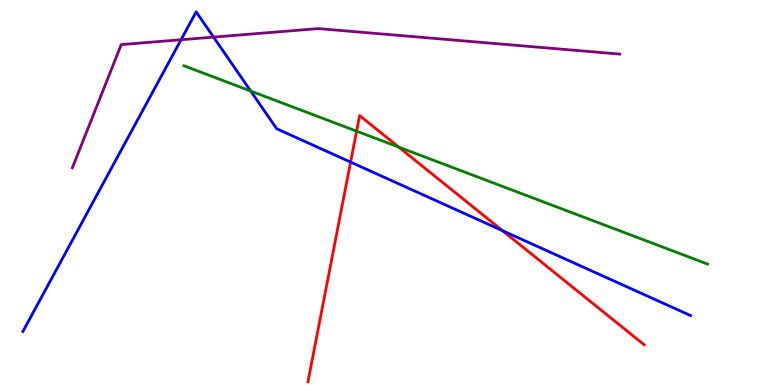[{'lines': ['blue', 'red'], 'intersections': [{'x': 4.52, 'y': 5.79}, {'x': 6.48, 'y': 4.01}]}, {'lines': ['green', 'red'], 'intersections': [{'x': 4.6, 'y': 6.59}, {'x': 5.15, 'y': 6.18}]}, {'lines': ['purple', 'red'], 'intersections': []}, {'lines': ['blue', 'green'], 'intersections': [{'x': 3.23, 'y': 7.64}]}, {'lines': ['blue', 'purple'], 'intersections': [{'x': 2.34, 'y': 8.97}, {'x': 2.76, 'y': 9.04}]}, {'lines': ['green', 'purple'], 'intersections': []}]